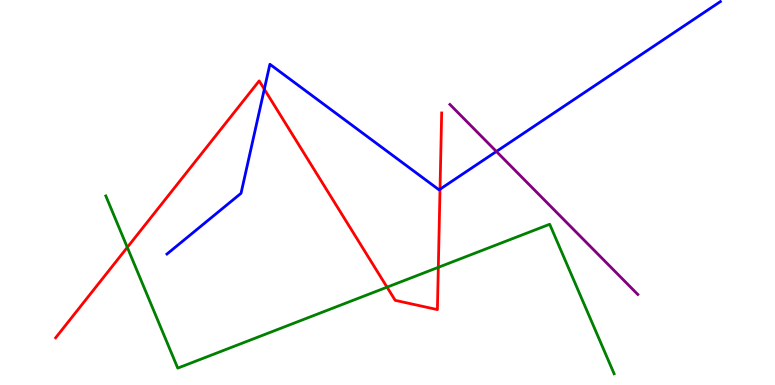[{'lines': ['blue', 'red'], 'intersections': [{'x': 3.41, 'y': 7.68}, {'x': 5.68, 'y': 5.09}]}, {'lines': ['green', 'red'], 'intersections': [{'x': 1.64, 'y': 3.58}, {'x': 4.99, 'y': 2.54}, {'x': 5.66, 'y': 3.06}]}, {'lines': ['purple', 'red'], 'intersections': []}, {'lines': ['blue', 'green'], 'intersections': []}, {'lines': ['blue', 'purple'], 'intersections': [{'x': 6.41, 'y': 6.07}]}, {'lines': ['green', 'purple'], 'intersections': []}]